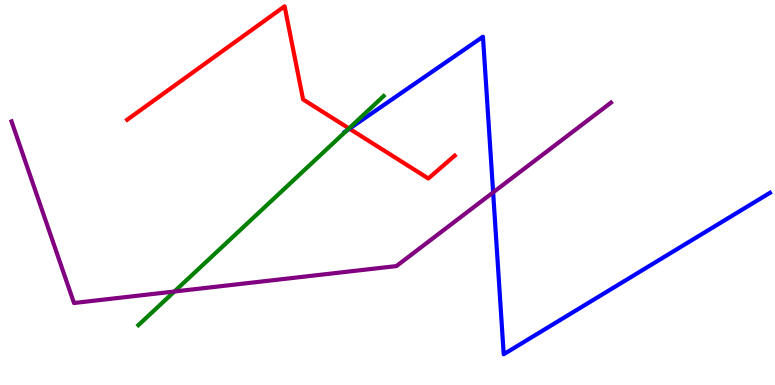[{'lines': ['blue', 'red'], 'intersections': [{'x': 4.51, 'y': 6.66}]}, {'lines': ['green', 'red'], 'intersections': [{'x': 4.5, 'y': 6.66}]}, {'lines': ['purple', 'red'], 'intersections': []}, {'lines': ['blue', 'green'], 'intersections': [{'x': 4.47, 'y': 6.61}]}, {'lines': ['blue', 'purple'], 'intersections': [{'x': 6.36, 'y': 5.0}]}, {'lines': ['green', 'purple'], 'intersections': [{'x': 2.25, 'y': 2.43}]}]